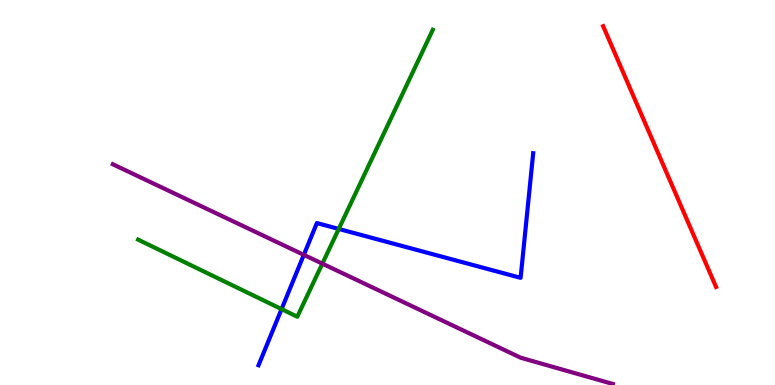[{'lines': ['blue', 'red'], 'intersections': []}, {'lines': ['green', 'red'], 'intersections': []}, {'lines': ['purple', 'red'], 'intersections': []}, {'lines': ['blue', 'green'], 'intersections': [{'x': 3.63, 'y': 1.97}, {'x': 4.37, 'y': 4.05}]}, {'lines': ['blue', 'purple'], 'intersections': [{'x': 3.92, 'y': 3.38}]}, {'lines': ['green', 'purple'], 'intersections': [{'x': 4.16, 'y': 3.15}]}]